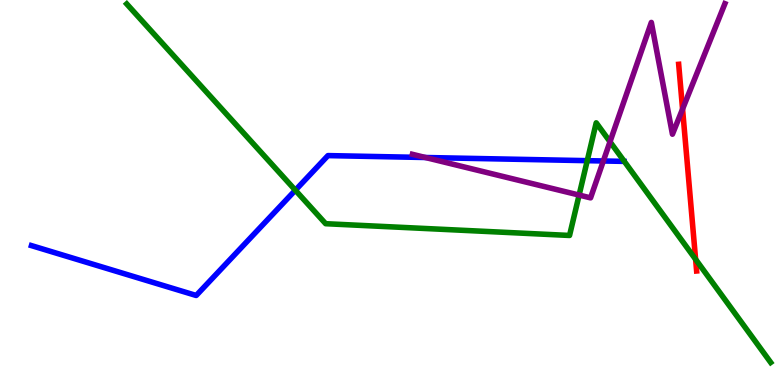[{'lines': ['blue', 'red'], 'intersections': []}, {'lines': ['green', 'red'], 'intersections': [{'x': 8.98, 'y': 3.26}]}, {'lines': ['purple', 'red'], 'intersections': [{'x': 8.81, 'y': 7.17}]}, {'lines': ['blue', 'green'], 'intersections': [{'x': 3.81, 'y': 5.06}, {'x': 7.58, 'y': 5.83}]}, {'lines': ['blue', 'purple'], 'intersections': [{'x': 5.49, 'y': 5.91}, {'x': 7.79, 'y': 5.82}]}, {'lines': ['green', 'purple'], 'intersections': [{'x': 7.47, 'y': 4.93}, {'x': 7.87, 'y': 6.32}]}]